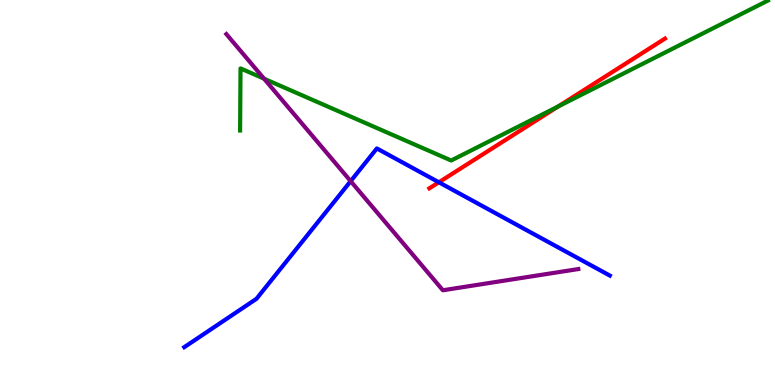[{'lines': ['blue', 'red'], 'intersections': [{'x': 5.66, 'y': 5.27}]}, {'lines': ['green', 'red'], 'intersections': [{'x': 7.2, 'y': 7.23}]}, {'lines': ['purple', 'red'], 'intersections': []}, {'lines': ['blue', 'green'], 'intersections': []}, {'lines': ['blue', 'purple'], 'intersections': [{'x': 4.52, 'y': 5.29}]}, {'lines': ['green', 'purple'], 'intersections': [{'x': 3.41, 'y': 7.96}]}]